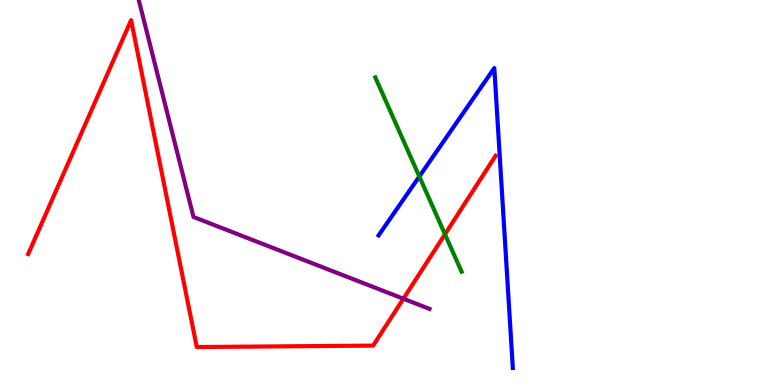[{'lines': ['blue', 'red'], 'intersections': []}, {'lines': ['green', 'red'], 'intersections': [{'x': 5.74, 'y': 3.92}]}, {'lines': ['purple', 'red'], 'intersections': [{'x': 5.2, 'y': 2.24}]}, {'lines': ['blue', 'green'], 'intersections': [{'x': 5.41, 'y': 5.42}]}, {'lines': ['blue', 'purple'], 'intersections': []}, {'lines': ['green', 'purple'], 'intersections': []}]